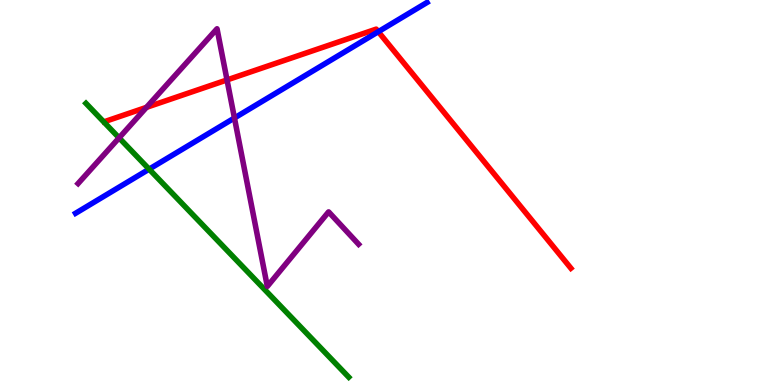[{'lines': ['blue', 'red'], 'intersections': [{'x': 4.88, 'y': 9.18}]}, {'lines': ['green', 'red'], 'intersections': []}, {'lines': ['purple', 'red'], 'intersections': [{'x': 1.89, 'y': 7.21}, {'x': 2.93, 'y': 7.92}]}, {'lines': ['blue', 'green'], 'intersections': [{'x': 1.92, 'y': 5.61}]}, {'lines': ['blue', 'purple'], 'intersections': [{'x': 3.03, 'y': 6.94}]}, {'lines': ['green', 'purple'], 'intersections': [{'x': 1.54, 'y': 6.42}]}]